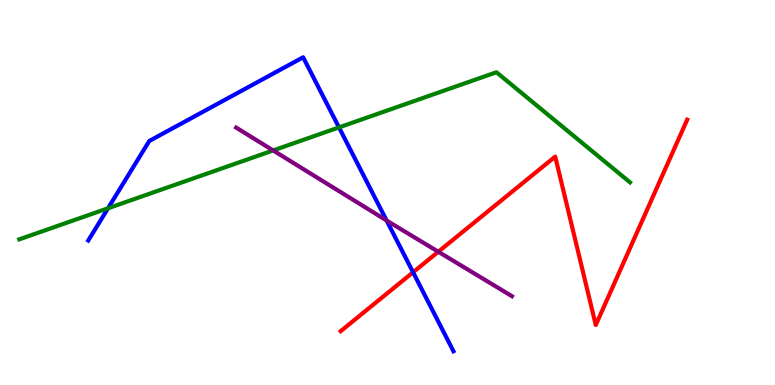[{'lines': ['blue', 'red'], 'intersections': [{'x': 5.33, 'y': 2.93}]}, {'lines': ['green', 'red'], 'intersections': []}, {'lines': ['purple', 'red'], 'intersections': [{'x': 5.66, 'y': 3.46}]}, {'lines': ['blue', 'green'], 'intersections': [{'x': 1.39, 'y': 4.59}, {'x': 4.37, 'y': 6.69}]}, {'lines': ['blue', 'purple'], 'intersections': [{'x': 4.99, 'y': 4.27}]}, {'lines': ['green', 'purple'], 'intersections': [{'x': 3.52, 'y': 6.09}]}]